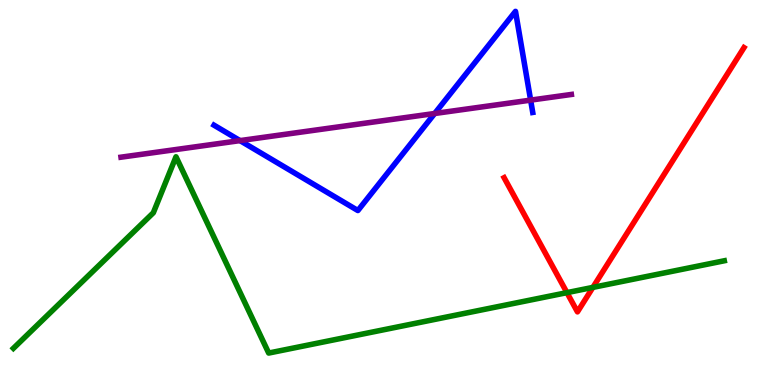[{'lines': ['blue', 'red'], 'intersections': []}, {'lines': ['green', 'red'], 'intersections': [{'x': 7.32, 'y': 2.4}, {'x': 7.65, 'y': 2.54}]}, {'lines': ['purple', 'red'], 'intersections': []}, {'lines': ['blue', 'green'], 'intersections': []}, {'lines': ['blue', 'purple'], 'intersections': [{'x': 3.1, 'y': 6.35}, {'x': 5.61, 'y': 7.05}, {'x': 6.85, 'y': 7.4}]}, {'lines': ['green', 'purple'], 'intersections': []}]